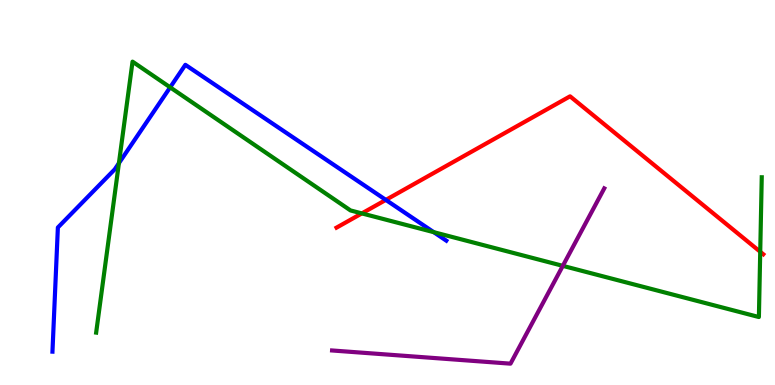[{'lines': ['blue', 'red'], 'intersections': [{'x': 4.98, 'y': 4.81}]}, {'lines': ['green', 'red'], 'intersections': [{'x': 4.67, 'y': 4.46}, {'x': 9.81, 'y': 3.46}]}, {'lines': ['purple', 'red'], 'intersections': []}, {'lines': ['blue', 'green'], 'intersections': [{'x': 1.53, 'y': 5.76}, {'x': 2.2, 'y': 7.73}, {'x': 5.6, 'y': 3.97}]}, {'lines': ['blue', 'purple'], 'intersections': []}, {'lines': ['green', 'purple'], 'intersections': [{'x': 7.26, 'y': 3.09}]}]